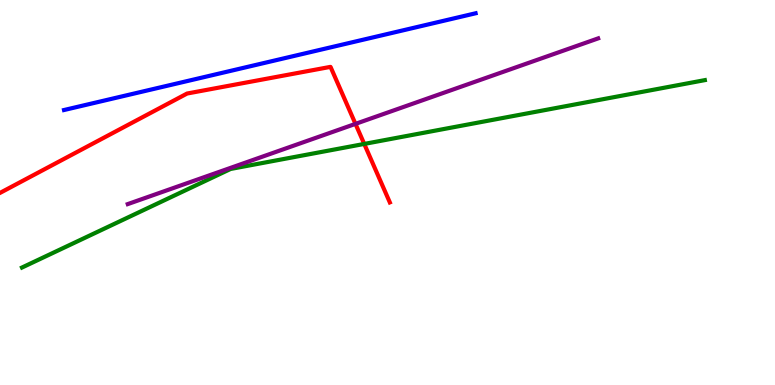[{'lines': ['blue', 'red'], 'intersections': []}, {'lines': ['green', 'red'], 'intersections': [{'x': 4.7, 'y': 6.26}]}, {'lines': ['purple', 'red'], 'intersections': [{'x': 4.59, 'y': 6.78}]}, {'lines': ['blue', 'green'], 'intersections': []}, {'lines': ['blue', 'purple'], 'intersections': []}, {'lines': ['green', 'purple'], 'intersections': []}]